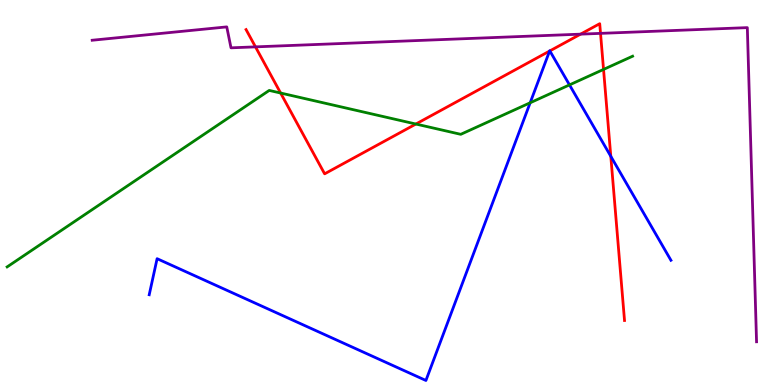[{'lines': ['blue', 'red'], 'intersections': [{'x': 7.09, 'y': 8.67}, {'x': 7.09, 'y': 8.68}, {'x': 7.88, 'y': 5.94}]}, {'lines': ['green', 'red'], 'intersections': [{'x': 3.62, 'y': 7.58}, {'x': 5.37, 'y': 6.78}, {'x': 7.79, 'y': 8.2}]}, {'lines': ['purple', 'red'], 'intersections': [{'x': 3.3, 'y': 8.78}, {'x': 7.49, 'y': 9.11}, {'x': 7.75, 'y': 9.13}]}, {'lines': ['blue', 'green'], 'intersections': [{'x': 6.84, 'y': 7.33}, {'x': 7.35, 'y': 7.79}]}, {'lines': ['blue', 'purple'], 'intersections': []}, {'lines': ['green', 'purple'], 'intersections': []}]